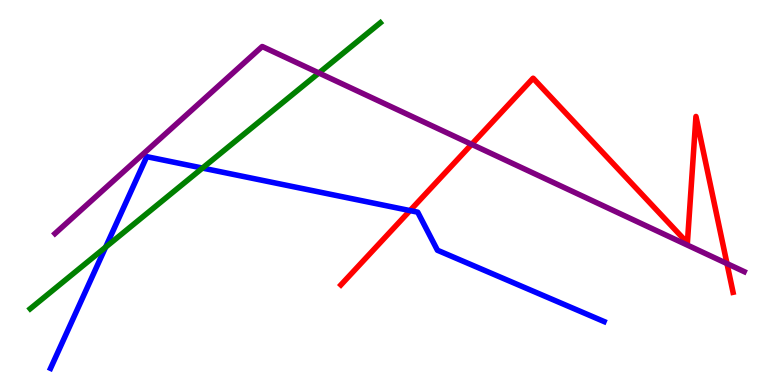[{'lines': ['blue', 'red'], 'intersections': [{'x': 5.29, 'y': 4.53}]}, {'lines': ['green', 'red'], 'intersections': []}, {'lines': ['purple', 'red'], 'intersections': [{'x': 6.09, 'y': 6.25}, {'x': 9.38, 'y': 3.15}]}, {'lines': ['blue', 'green'], 'intersections': [{'x': 1.36, 'y': 3.58}, {'x': 2.61, 'y': 5.63}]}, {'lines': ['blue', 'purple'], 'intersections': []}, {'lines': ['green', 'purple'], 'intersections': [{'x': 4.11, 'y': 8.1}]}]